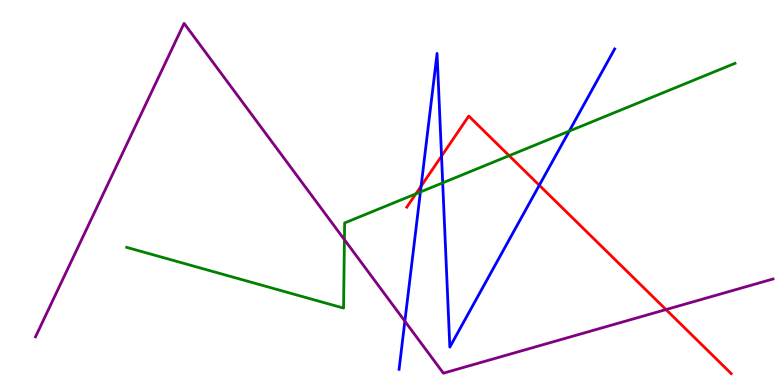[{'lines': ['blue', 'red'], 'intersections': [{'x': 5.43, 'y': 5.17}, {'x': 5.7, 'y': 5.95}, {'x': 6.96, 'y': 5.19}]}, {'lines': ['green', 'red'], 'intersections': [{'x': 5.37, 'y': 4.97}, {'x': 6.57, 'y': 5.96}]}, {'lines': ['purple', 'red'], 'intersections': [{'x': 8.59, 'y': 1.96}]}, {'lines': ['blue', 'green'], 'intersections': [{'x': 5.42, 'y': 5.01}, {'x': 5.71, 'y': 5.25}, {'x': 7.34, 'y': 6.59}]}, {'lines': ['blue', 'purple'], 'intersections': [{'x': 5.22, 'y': 1.66}]}, {'lines': ['green', 'purple'], 'intersections': [{'x': 4.44, 'y': 3.77}]}]